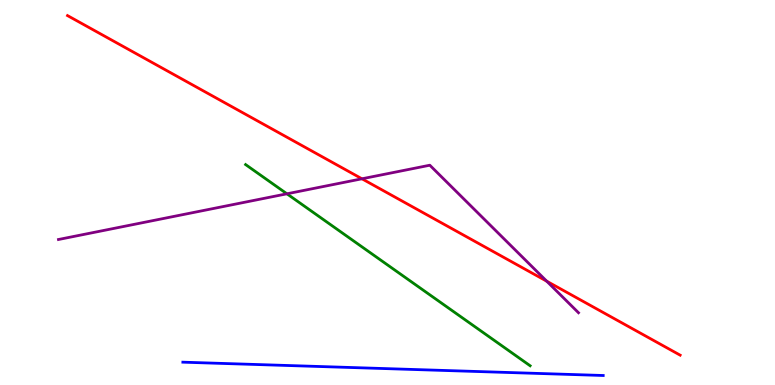[{'lines': ['blue', 'red'], 'intersections': []}, {'lines': ['green', 'red'], 'intersections': []}, {'lines': ['purple', 'red'], 'intersections': [{'x': 4.67, 'y': 5.36}, {'x': 7.05, 'y': 2.7}]}, {'lines': ['blue', 'green'], 'intersections': []}, {'lines': ['blue', 'purple'], 'intersections': []}, {'lines': ['green', 'purple'], 'intersections': [{'x': 3.7, 'y': 4.97}]}]